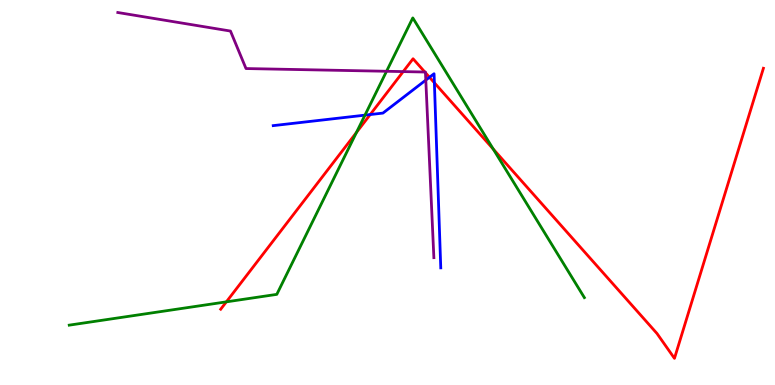[{'lines': ['blue', 'red'], 'intersections': [{'x': 4.78, 'y': 7.02}, {'x': 5.54, 'y': 7.99}, {'x': 5.6, 'y': 7.85}]}, {'lines': ['green', 'red'], 'intersections': [{'x': 2.92, 'y': 2.16}, {'x': 4.6, 'y': 6.56}, {'x': 6.36, 'y': 6.13}]}, {'lines': ['purple', 'red'], 'intersections': [{'x': 5.2, 'y': 8.14}, {'x': 5.48, 'y': 8.13}, {'x': 5.49, 'y': 8.11}]}, {'lines': ['blue', 'green'], 'intersections': [{'x': 4.71, 'y': 7.01}]}, {'lines': ['blue', 'purple'], 'intersections': [{'x': 5.49, 'y': 7.92}]}, {'lines': ['green', 'purple'], 'intersections': [{'x': 4.99, 'y': 8.15}]}]